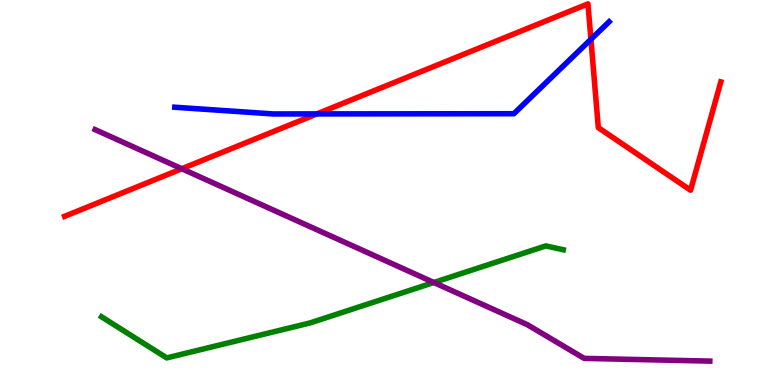[{'lines': ['blue', 'red'], 'intersections': [{'x': 4.09, 'y': 7.04}, {'x': 7.62, 'y': 8.98}]}, {'lines': ['green', 'red'], 'intersections': []}, {'lines': ['purple', 'red'], 'intersections': [{'x': 2.35, 'y': 5.62}]}, {'lines': ['blue', 'green'], 'intersections': []}, {'lines': ['blue', 'purple'], 'intersections': []}, {'lines': ['green', 'purple'], 'intersections': [{'x': 5.6, 'y': 2.66}]}]